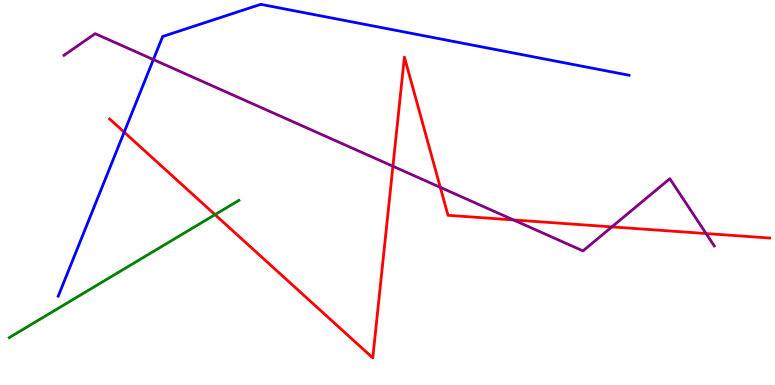[{'lines': ['blue', 'red'], 'intersections': [{'x': 1.6, 'y': 6.57}]}, {'lines': ['green', 'red'], 'intersections': [{'x': 2.77, 'y': 4.42}]}, {'lines': ['purple', 'red'], 'intersections': [{'x': 5.07, 'y': 5.68}, {'x': 5.68, 'y': 5.13}, {'x': 6.63, 'y': 4.29}, {'x': 7.9, 'y': 4.11}, {'x': 9.11, 'y': 3.93}]}, {'lines': ['blue', 'green'], 'intersections': []}, {'lines': ['blue', 'purple'], 'intersections': [{'x': 1.98, 'y': 8.45}]}, {'lines': ['green', 'purple'], 'intersections': []}]